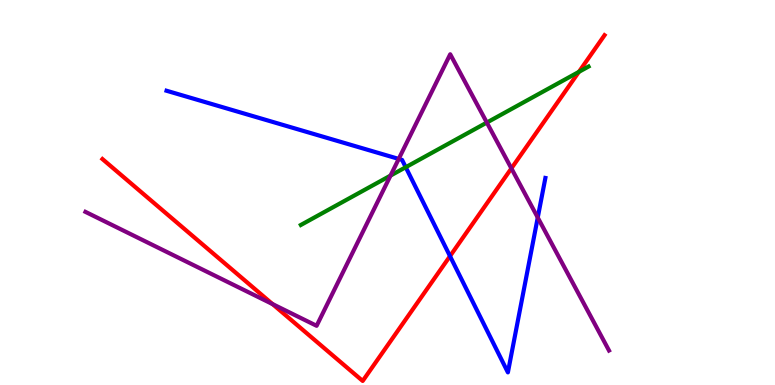[{'lines': ['blue', 'red'], 'intersections': [{'x': 5.81, 'y': 3.35}]}, {'lines': ['green', 'red'], 'intersections': [{'x': 7.47, 'y': 8.13}]}, {'lines': ['purple', 'red'], 'intersections': [{'x': 3.52, 'y': 2.1}, {'x': 6.6, 'y': 5.63}]}, {'lines': ['blue', 'green'], 'intersections': [{'x': 5.24, 'y': 5.66}]}, {'lines': ['blue', 'purple'], 'intersections': [{'x': 5.14, 'y': 5.87}, {'x': 6.94, 'y': 4.35}]}, {'lines': ['green', 'purple'], 'intersections': [{'x': 5.04, 'y': 5.44}, {'x': 6.28, 'y': 6.82}]}]